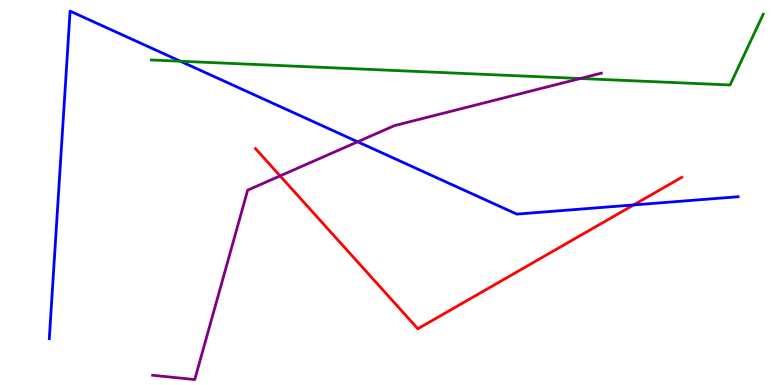[{'lines': ['blue', 'red'], 'intersections': [{'x': 8.18, 'y': 4.68}]}, {'lines': ['green', 'red'], 'intersections': []}, {'lines': ['purple', 'red'], 'intersections': [{'x': 3.61, 'y': 5.43}]}, {'lines': ['blue', 'green'], 'intersections': [{'x': 2.33, 'y': 8.41}]}, {'lines': ['blue', 'purple'], 'intersections': [{'x': 4.61, 'y': 6.32}]}, {'lines': ['green', 'purple'], 'intersections': [{'x': 7.49, 'y': 7.96}]}]